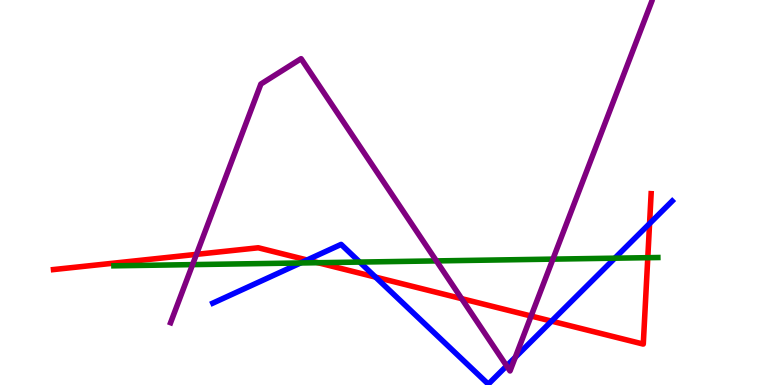[{'lines': ['blue', 'red'], 'intersections': [{'x': 3.96, 'y': 3.25}, {'x': 4.85, 'y': 2.8}, {'x': 7.12, 'y': 1.66}, {'x': 8.38, 'y': 4.19}]}, {'lines': ['green', 'red'], 'intersections': [{'x': 4.1, 'y': 3.18}, {'x': 8.36, 'y': 3.31}]}, {'lines': ['purple', 'red'], 'intersections': [{'x': 2.53, 'y': 3.39}, {'x': 5.96, 'y': 2.24}, {'x': 6.85, 'y': 1.79}]}, {'lines': ['blue', 'green'], 'intersections': [{'x': 3.88, 'y': 3.17}, {'x': 4.64, 'y': 3.19}, {'x': 7.93, 'y': 3.29}]}, {'lines': ['blue', 'purple'], 'intersections': [{'x': 6.54, 'y': 0.497}, {'x': 6.65, 'y': 0.72}]}, {'lines': ['green', 'purple'], 'intersections': [{'x': 2.48, 'y': 3.13}, {'x': 5.63, 'y': 3.22}, {'x': 7.13, 'y': 3.27}]}]